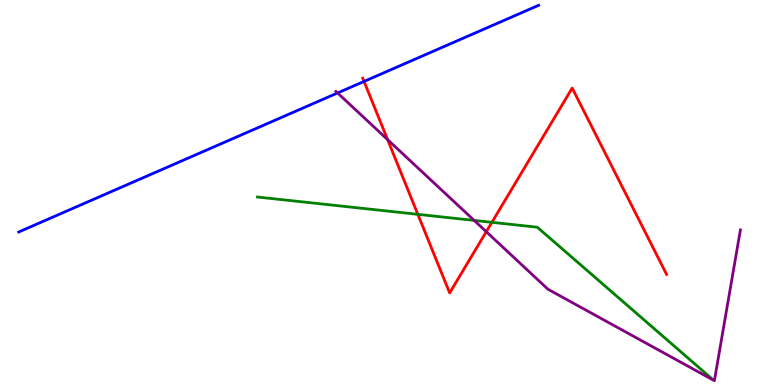[{'lines': ['blue', 'red'], 'intersections': [{'x': 4.7, 'y': 7.88}]}, {'lines': ['green', 'red'], 'intersections': [{'x': 5.39, 'y': 4.43}, {'x': 6.35, 'y': 4.23}]}, {'lines': ['purple', 'red'], 'intersections': [{'x': 5.0, 'y': 6.37}, {'x': 6.27, 'y': 3.98}]}, {'lines': ['blue', 'green'], 'intersections': []}, {'lines': ['blue', 'purple'], 'intersections': [{'x': 4.36, 'y': 7.59}]}, {'lines': ['green', 'purple'], 'intersections': [{'x': 6.12, 'y': 4.28}]}]